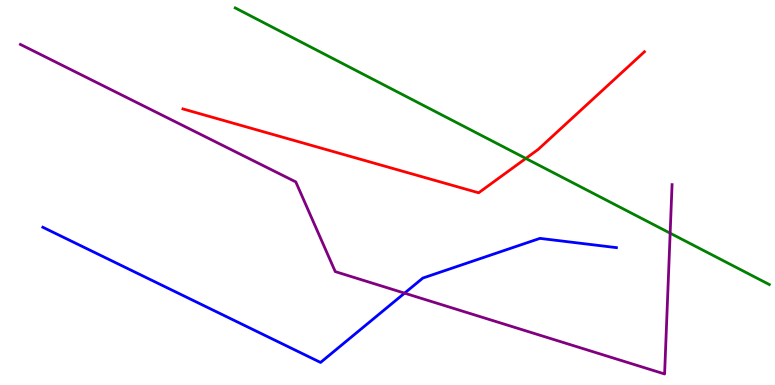[{'lines': ['blue', 'red'], 'intersections': []}, {'lines': ['green', 'red'], 'intersections': [{'x': 6.78, 'y': 5.88}]}, {'lines': ['purple', 'red'], 'intersections': []}, {'lines': ['blue', 'green'], 'intersections': []}, {'lines': ['blue', 'purple'], 'intersections': [{'x': 5.22, 'y': 2.39}]}, {'lines': ['green', 'purple'], 'intersections': [{'x': 8.65, 'y': 3.94}]}]